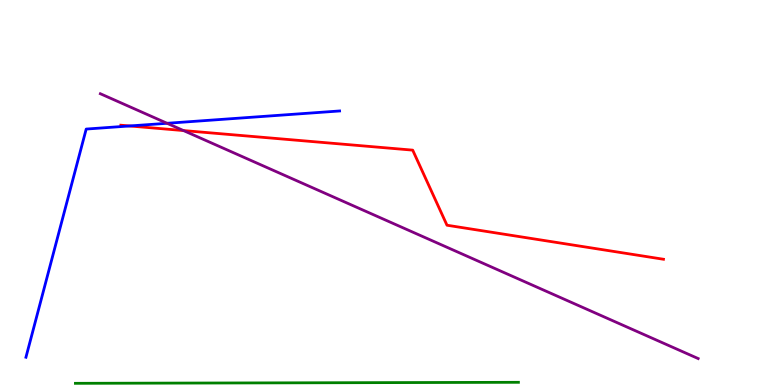[{'lines': ['blue', 'red'], 'intersections': [{'x': 1.67, 'y': 6.73}]}, {'lines': ['green', 'red'], 'intersections': []}, {'lines': ['purple', 'red'], 'intersections': [{'x': 2.37, 'y': 6.61}]}, {'lines': ['blue', 'green'], 'intersections': []}, {'lines': ['blue', 'purple'], 'intersections': [{'x': 2.16, 'y': 6.8}]}, {'lines': ['green', 'purple'], 'intersections': []}]